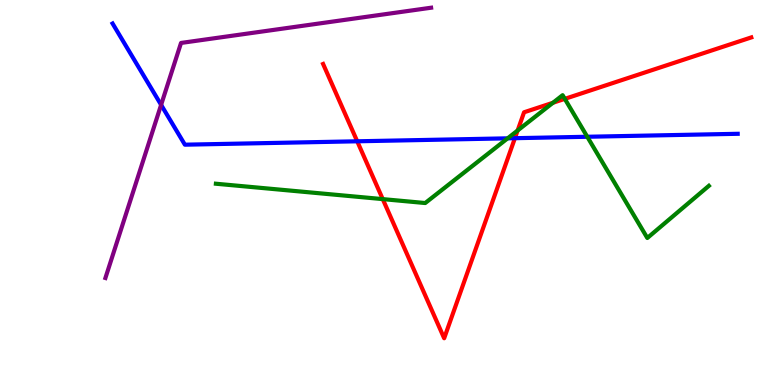[{'lines': ['blue', 'red'], 'intersections': [{'x': 4.61, 'y': 6.33}, {'x': 6.64, 'y': 6.41}]}, {'lines': ['green', 'red'], 'intersections': [{'x': 4.94, 'y': 4.83}, {'x': 6.68, 'y': 6.61}, {'x': 7.14, 'y': 7.33}, {'x': 7.29, 'y': 7.43}]}, {'lines': ['purple', 'red'], 'intersections': []}, {'lines': ['blue', 'green'], 'intersections': [{'x': 6.55, 'y': 6.41}, {'x': 7.58, 'y': 6.45}]}, {'lines': ['blue', 'purple'], 'intersections': [{'x': 2.08, 'y': 7.28}]}, {'lines': ['green', 'purple'], 'intersections': []}]